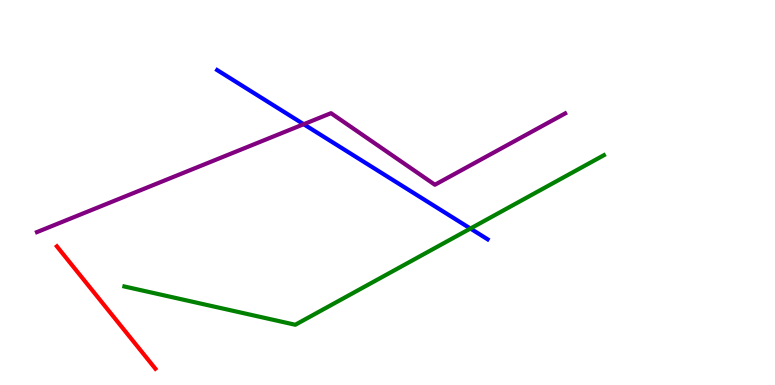[{'lines': ['blue', 'red'], 'intersections': []}, {'lines': ['green', 'red'], 'intersections': []}, {'lines': ['purple', 'red'], 'intersections': []}, {'lines': ['blue', 'green'], 'intersections': [{'x': 6.07, 'y': 4.06}]}, {'lines': ['blue', 'purple'], 'intersections': [{'x': 3.92, 'y': 6.77}]}, {'lines': ['green', 'purple'], 'intersections': []}]